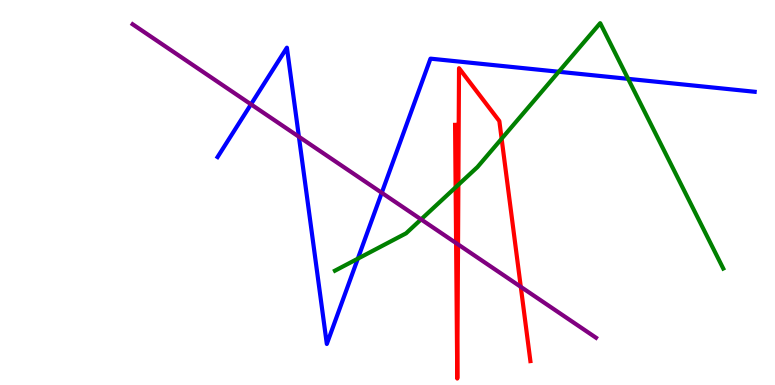[{'lines': ['blue', 'red'], 'intersections': []}, {'lines': ['green', 'red'], 'intersections': [{'x': 5.88, 'y': 5.13}, {'x': 5.91, 'y': 5.2}, {'x': 6.47, 'y': 6.4}]}, {'lines': ['purple', 'red'], 'intersections': [{'x': 5.89, 'y': 3.69}, {'x': 5.91, 'y': 3.65}, {'x': 6.72, 'y': 2.55}]}, {'lines': ['blue', 'green'], 'intersections': [{'x': 4.62, 'y': 3.28}, {'x': 7.21, 'y': 8.14}, {'x': 8.1, 'y': 7.95}]}, {'lines': ['blue', 'purple'], 'intersections': [{'x': 3.24, 'y': 7.29}, {'x': 3.86, 'y': 6.45}, {'x': 4.93, 'y': 4.99}]}, {'lines': ['green', 'purple'], 'intersections': [{'x': 5.43, 'y': 4.3}]}]